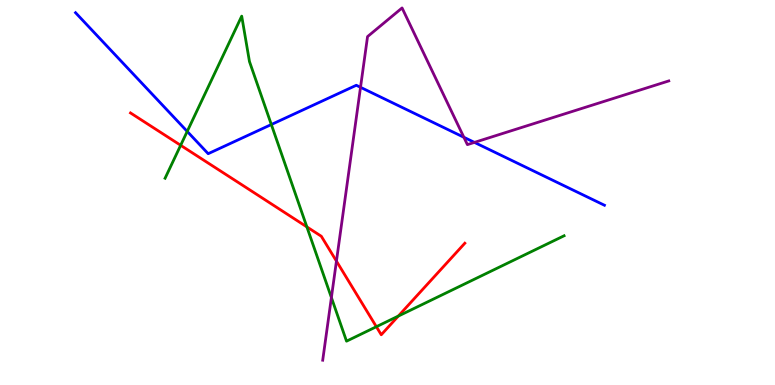[{'lines': ['blue', 'red'], 'intersections': []}, {'lines': ['green', 'red'], 'intersections': [{'x': 2.33, 'y': 6.23}, {'x': 3.96, 'y': 4.11}, {'x': 4.86, 'y': 1.51}, {'x': 5.14, 'y': 1.79}]}, {'lines': ['purple', 'red'], 'intersections': [{'x': 4.34, 'y': 3.22}]}, {'lines': ['blue', 'green'], 'intersections': [{'x': 2.42, 'y': 6.59}, {'x': 3.5, 'y': 6.77}]}, {'lines': ['blue', 'purple'], 'intersections': [{'x': 4.65, 'y': 7.73}, {'x': 5.99, 'y': 6.43}, {'x': 6.12, 'y': 6.3}]}, {'lines': ['green', 'purple'], 'intersections': [{'x': 4.28, 'y': 2.27}]}]